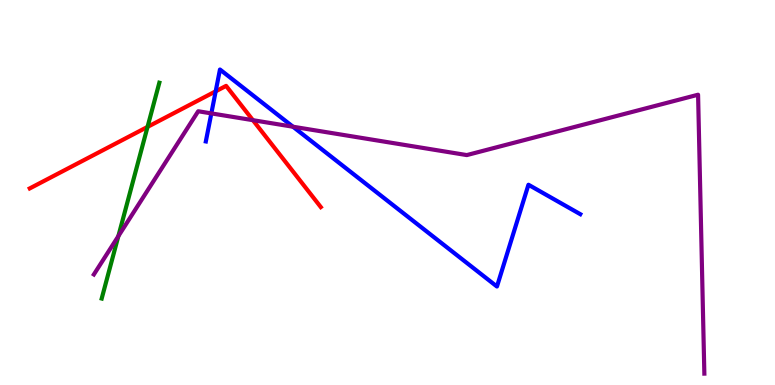[{'lines': ['blue', 'red'], 'intersections': [{'x': 2.78, 'y': 7.63}]}, {'lines': ['green', 'red'], 'intersections': [{'x': 1.9, 'y': 6.7}]}, {'lines': ['purple', 'red'], 'intersections': [{'x': 3.26, 'y': 6.88}]}, {'lines': ['blue', 'green'], 'intersections': []}, {'lines': ['blue', 'purple'], 'intersections': [{'x': 2.73, 'y': 7.05}, {'x': 3.78, 'y': 6.71}]}, {'lines': ['green', 'purple'], 'intersections': [{'x': 1.53, 'y': 3.87}]}]